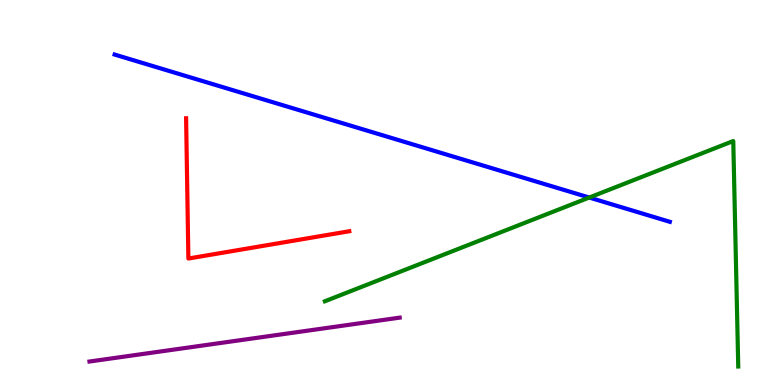[{'lines': ['blue', 'red'], 'intersections': []}, {'lines': ['green', 'red'], 'intersections': []}, {'lines': ['purple', 'red'], 'intersections': []}, {'lines': ['blue', 'green'], 'intersections': [{'x': 7.6, 'y': 4.87}]}, {'lines': ['blue', 'purple'], 'intersections': []}, {'lines': ['green', 'purple'], 'intersections': []}]